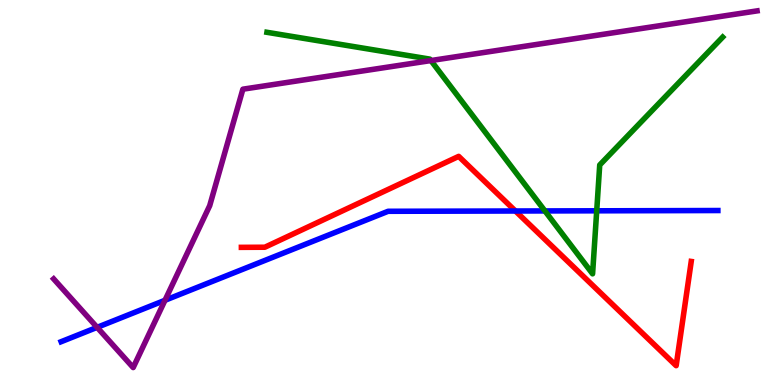[{'lines': ['blue', 'red'], 'intersections': [{'x': 6.65, 'y': 4.52}]}, {'lines': ['green', 'red'], 'intersections': []}, {'lines': ['purple', 'red'], 'intersections': []}, {'lines': ['blue', 'green'], 'intersections': [{'x': 7.03, 'y': 4.52}, {'x': 7.7, 'y': 4.52}]}, {'lines': ['blue', 'purple'], 'intersections': [{'x': 1.25, 'y': 1.5}, {'x': 2.13, 'y': 2.2}]}, {'lines': ['green', 'purple'], 'intersections': [{'x': 5.56, 'y': 8.43}]}]